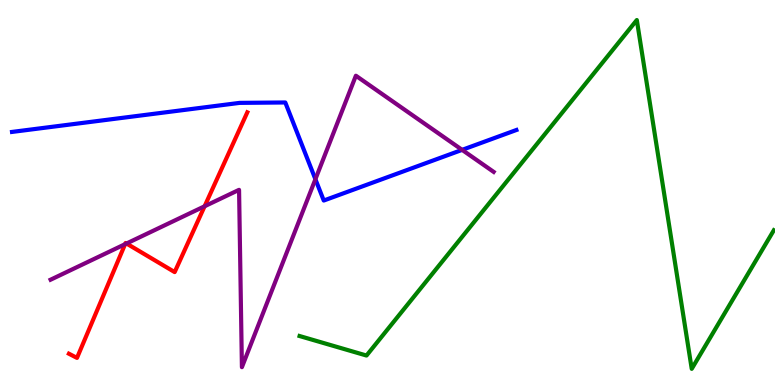[{'lines': ['blue', 'red'], 'intersections': []}, {'lines': ['green', 'red'], 'intersections': []}, {'lines': ['purple', 'red'], 'intersections': [{'x': 1.61, 'y': 3.66}, {'x': 1.63, 'y': 3.68}, {'x': 2.64, 'y': 4.64}]}, {'lines': ['blue', 'green'], 'intersections': []}, {'lines': ['blue', 'purple'], 'intersections': [{'x': 4.07, 'y': 5.34}, {'x': 5.96, 'y': 6.11}]}, {'lines': ['green', 'purple'], 'intersections': []}]